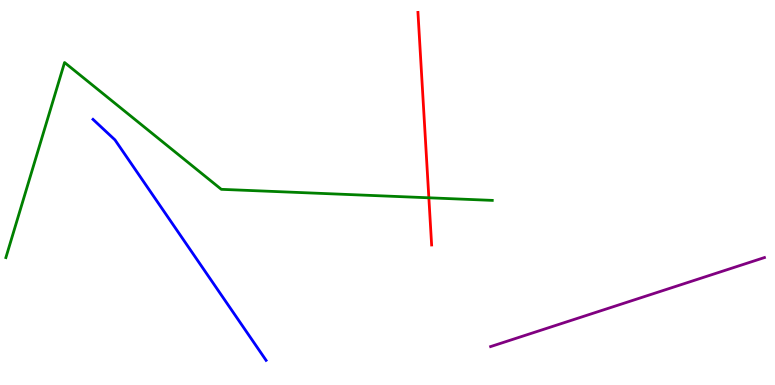[{'lines': ['blue', 'red'], 'intersections': []}, {'lines': ['green', 'red'], 'intersections': [{'x': 5.53, 'y': 4.86}]}, {'lines': ['purple', 'red'], 'intersections': []}, {'lines': ['blue', 'green'], 'intersections': []}, {'lines': ['blue', 'purple'], 'intersections': []}, {'lines': ['green', 'purple'], 'intersections': []}]